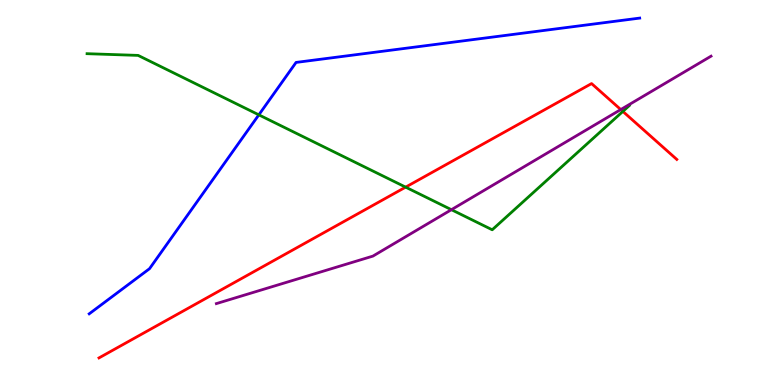[{'lines': ['blue', 'red'], 'intersections': []}, {'lines': ['green', 'red'], 'intersections': [{'x': 5.23, 'y': 5.14}, {'x': 8.04, 'y': 7.11}]}, {'lines': ['purple', 'red'], 'intersections': [{'x': 8.01, 'y': 7.15}]}, {'lines': ['blue', 'green'], 'intersections': [{'x': 3.34, 'y': 7.02}]}, {'lines': ['blue', 'purple'], 'intersections': []}, {'lines': ['green', 'purple'], 'intersections': [{'x': 5.82, 'y': 4.55}]}]